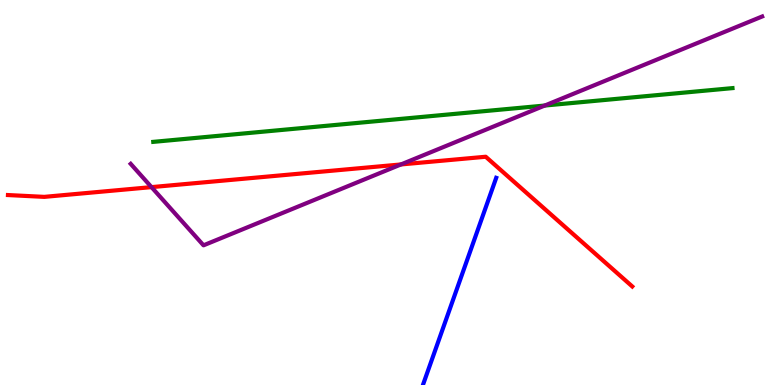[{'lines': ['blue', 'red'], 'intersections': []}, {'lines': ['green', 'red'], 'intersections': []}, {'lines': ['purple', 'red'], 'intersections': [{'x': 1.95, 'y': 5.14}, {'x': 5.17, 'y': 5.73}]}, {'lines': ['blue', 'green'], 'intersections': []}, {'lines': ['blue', 'purple'], 'intersections': []}, {'lines': ['green', 'purple'], 'intersections': [{'x': 7.03, 'y': 7.26}]}]